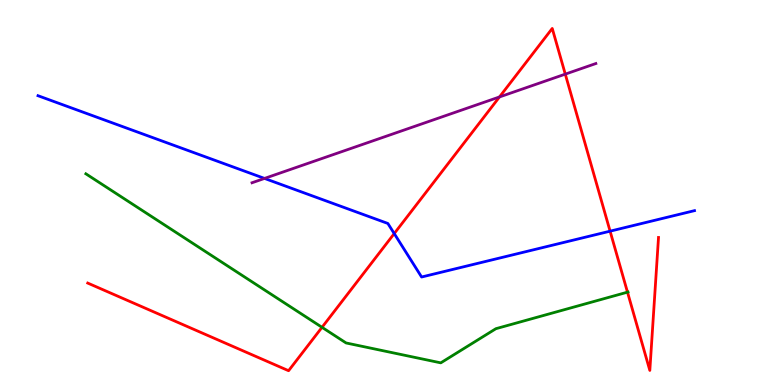[{'lines': ['blue', 'red'], 'intersections': [{'x': 5.09, 'y': 3.93}, {'x': 7.87, 'y': 4.0}]}, {'lines': ['green', 'red'], 'intersections': [{'x': 4.16, 'y': 1.5}, {'x': 8.1, 'y': 2.41}]}, {'lines': ['purple', 'red'], 'intersections': [{'x': 6.44, 'y': 7.48}, {'x': 7.29, 'y': 8.07}]}, {'lines': ['blue', 'green'], 'intersections': []}, {'lines': ['blue', 'purple'], 'intersections': [{'x': 3.41, 'y': 5.37}]}, {'lines': ['green', 'purple'], 'intersections': []}]